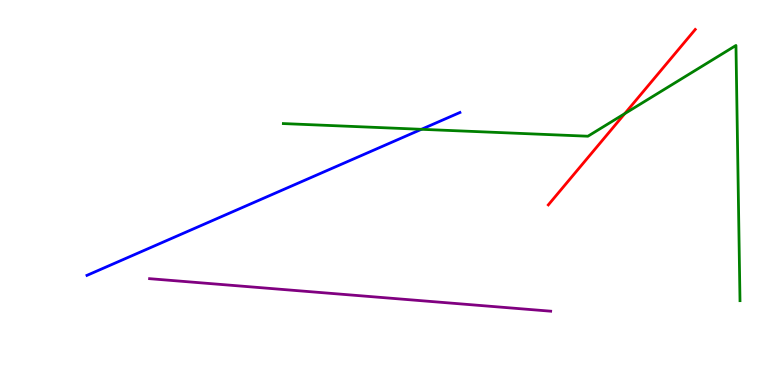[{'lines': ['blue', 'red'], 'intersections': []}, {'lines': ['green', 'red'], 'intersections': [{'x': 8.06, 'y': 7.05}]}, {'lines': ['purple', 'red'], 'intersections': []}, {'lines': ['blue', 'green'], 'intersections': [{'x': 5.44, 'y': 6.64}]}, {'lines': ['blue', 'purple'], 'intersections': []}, {'lines': ['green', 'purple'], 'intersections': []}]